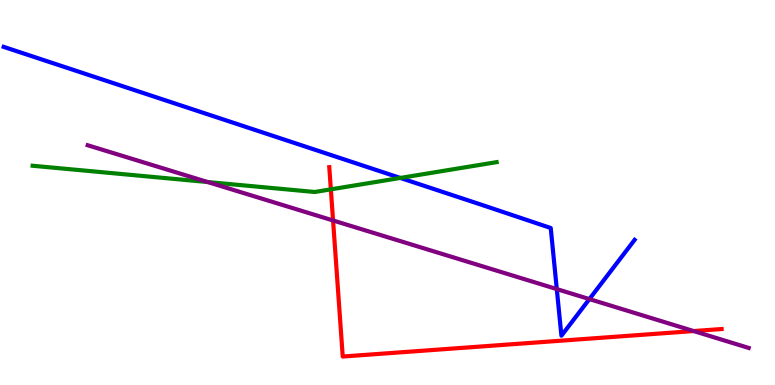[{'lines': ['blue', 'red'], 'intersections': []}, {'lines': ['green', 'red'], 'intersections': [{'x': 4.27, 'y': 5.08}]}, {'lines': ['purple', 'red'], 'intersections': [{'x': 4.3, 'y': 4.27}, {'x': 8.95, 'y': 1.4}]}, {'lines': ['blue', 'green'], 'intersections': [{'x': 5.17, 'y': 5.38}]}, {'lines': ['blue', 'purple'], 'intersections': [{'x': 7.18, 'y': 2.49}, {'x': 7.61, 'y': 2.23}]}, {'lines': ['green', 'purple'], 'intersections': [{'x': 2.68, 'y': 5.27}]}]